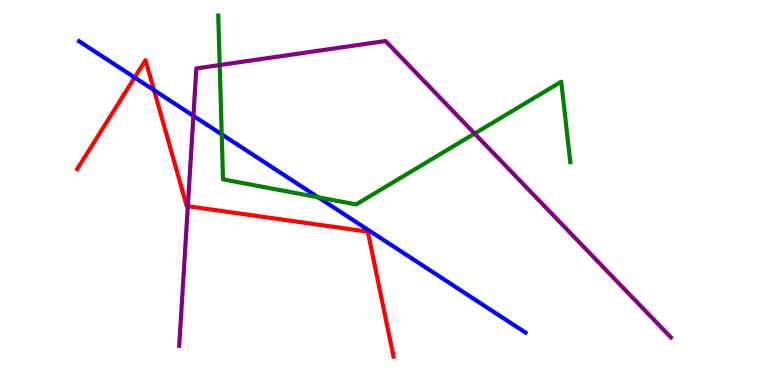[{'lines': ['blue', 'red'], 'intersections': [{'x': 1.74, 'y': 7.99}, {'x': 1.99, 'y': 7.66}]}, {'lines': ['green', 'red'], 'intersections': []}, {'lines': ['purple', 'red'], 'intersections': [{'x': 2.42, 'y': 4.64}]}, {'lines': ['blue', 'green'], 'intersections': [{'x': 2.86, 'y': 6.51}, {'x': 4.11, 'y': 4.88}]}, {'lines': ['blue', 'purple'], 'intersections': [{'x': 2.5, 'y': 6.99}]}, {'lines': ['green', 'purple'], 'intersections': [{'x': 2.83, 'y': 8.31}, {'x': 6.12, 'y': 6.53}]}]